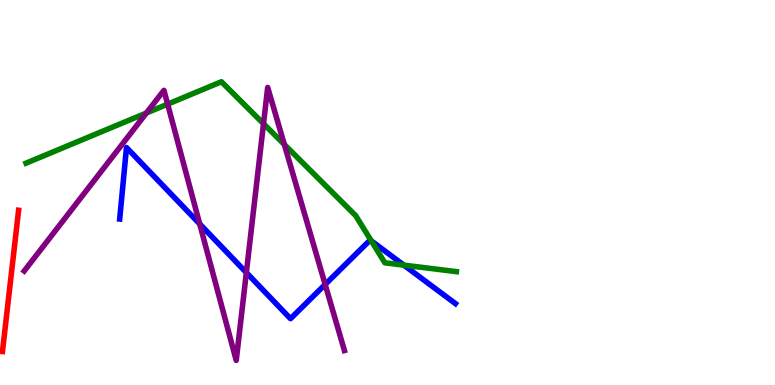[{'lines': ['blue', 'red'], 'intersections': []}, {'lines': ['green', 'red'], 'intersections': []}, {'lines': ['purple', 'red'], 'intersections': []}, {'lines': ['blue', 'green'], 'intersections': [{'x': 4.79, 'y': 3.74}, {'x': 5.21, 'y': 3.11}]}, {'lines': ['blue', 'purple'], 'intersections': [{'x': 2.58, 'y': 4.18}, {'x': 3.18, 'y': 2.92}, {'x': 4.2, 'y': 2.61}]}, {'lines': ['green', 'purple'], 'intersections': [{'x': 1.89, 'y': 7.06}, {'x': 2.16, 'y': 7.29}, {'x': 3.4, 'y': 6.79}, {'x': 3.67, 'y': 6.25}]}]